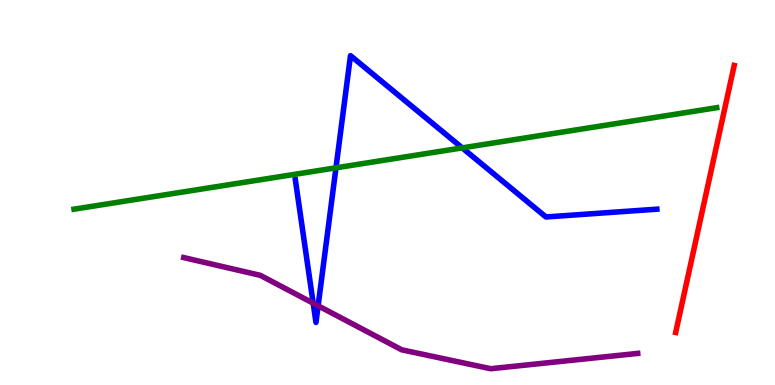[{'lines': ['blue', 'red'], 'intersections': []}, {'lines': ['green', 'red'], 'intersections': []}, {'lines': ['purple', 'red'], 'intersections': []}, {'lines': ['blue', 'green'], 'intersections': [{'x': 4.34, 'y': 5.64}, {'x': 5.96, 'y': 6.16}]}, {'lines': ['blue', 'purple'], 'intersections': [{'x': 4.04, 'y': 2.12}, {'x': 4.1, 'y': 2.06}]}, {'lines': ['green', 'purple'], 'intersections': []}]